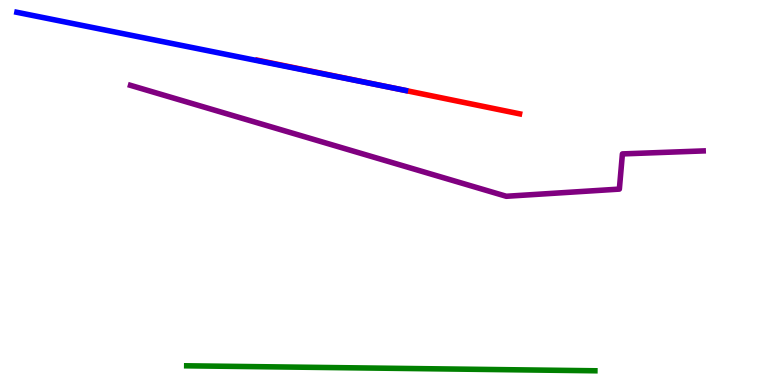[{'lines': ['blue', 'red'], 'intersections': [{'x': 5.1, 'y': 7.7}]}, {'lines': ['green', 'red'], 'intersections': []}, {'lines': ['purple', 'red'], 'intersections': []}, {'lines': ['blue', 'green'], 'intersections': []}, {'lines': ['blue', 'purple'], 'intersections': []}, {'lines': ['green', 'purple'], 'intersections': []}]